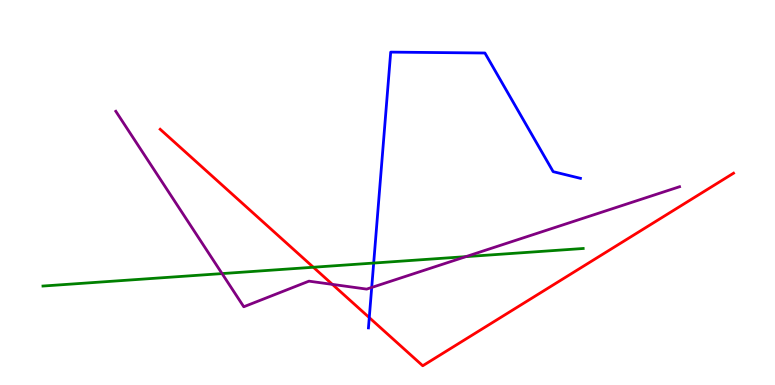[{'lines': ['blue', 'red'], 'intersections': [{'x': 4.76, 'y': 1.75}]}, {'lines': ['green', 'red'], 'intersections': [{'x': 4.04, 'y': 3.06}]}, {'lines': ['purple', 'red'], 'intersections': [{'x': 4.29, 'y': 2.61}]}, {'lines': ['blue', 'green'], 'intersections': [{'x': 4.82, 'y': 3.17}]}, {'lines': ['blue', 'purple'], 'intersections': [{'x': 4.8, 'y': 2.53}]}, {'lines': ['green', 'purple'], 'intersections': [{'x': 2.87, 'y': 2.89}, {'x': 6.01, 'y': 3.33}]}]